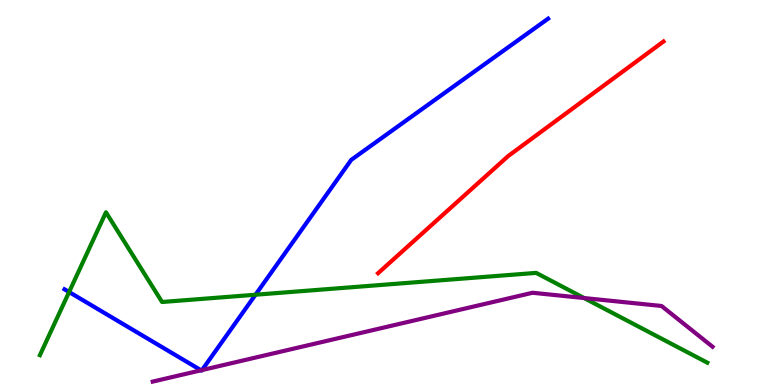[{'lines': ['blue', 'red'], 'intersections': []}, {'lines': ['green', 'red'], 'intersections': []}, {'lines': ['purple', 'red'], 'intersections': []}, {'lines': ['blue', 'green'], 'intersections': [{'x': 0.892, 'y': 2.41}, {'x': 3.3, 'y': 2.34}]}, {'lines': ['blue', 'purple'], 'intersections': [{'x': 2.59, 'y': 0.382}, {'x': 2.61, 'y': 0.388}]}, {'lines': ['green', 'purple'], 'intersections': [{'x': 7.54, 'y': 2.26}]}]